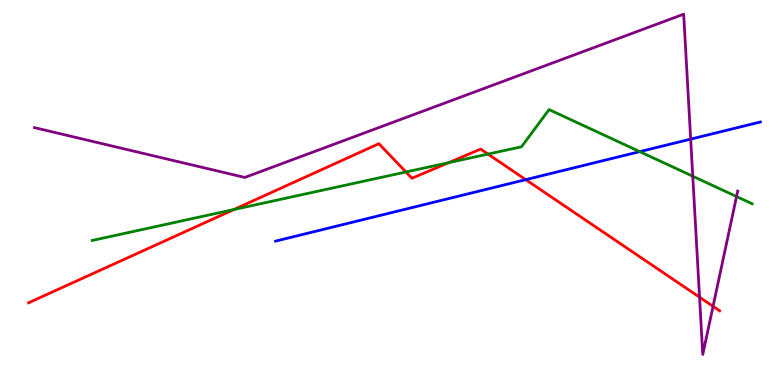[{'lines': ['blue', 'red'], 'intersections': [{'x': 6.78, 'y': 5.33}]}, {'lines': ['green', 'red'], 'intersections': [{'x': 3.02, 'y': 4.56}, {'x': 5.24, 'y': 5.53}, {'x': 5.79, 'y': 5.77}, {'x': 6.3, 'y': 6.0}]}, {'lines': ['purple', 'red'], 'intersections': [{'x': 9.03, 'y': 2.28}, {'x': 9.2, 'y': 2.04}]}, {'lines': ['blue', 'green'], 'intersections': [{'x': 8.25, 'y': 6.06}]}, {'lines': ['blue', 'purple'], 'intersections': [{'x': 8.91, 'y': 6.39}]}, {'lines': ['green', 'purple'], 'intersections': [{'x': 8.94, 'y': 5.42}, {'x': 9.5, 'y': 4.9}]}]